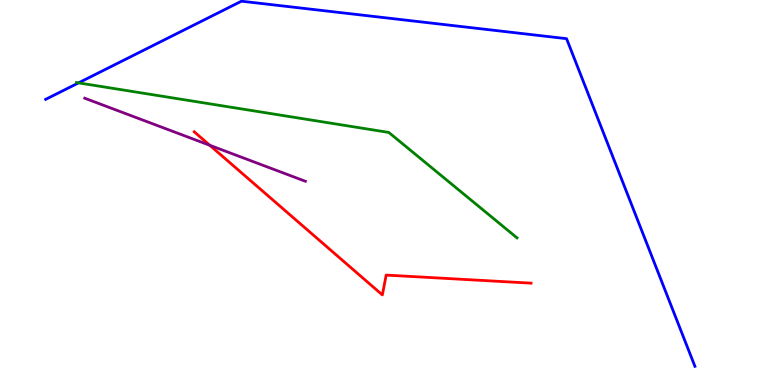[{'lines': ['blue', 'red'], 'intersections': []}, {'lines': ['green', 'red'], 'intersections': []}, {'lines': ['purple', 'red'], 'intersections': [{'x': 2.71, 'y': 6.23}]}, {'lines': ['blue', 'green'], 'intersections': [{'x': 1.01, 'y': 7.85}]}, {'lines': ['blue', 'purple'], 'intersections': []}, {'lines': ['green', 'purple'], 'intersections': []}]